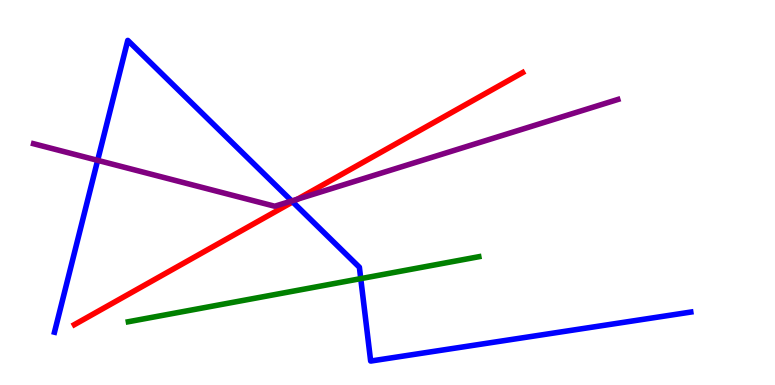[{'lines': ['blue', 'red'], 'intersections': [{'x': 3.78, 'y': 4.76}]}, {'lines': ['green', 'red'], 'intersections': []}, {'lines': ['purple', 'red'], 'intersections': [{'x': 3.84, 'y': 4.83}]}, {'lines': ['blue', 'green'], 'intersections': [{'x': 4.65, 'y': 2.76}]}, {'lines': ['blue', 'purple'], 'intersections': [{'x': 1.26, 'y': 5.84}, {'x': 3.76, 'y': 4.78}]}, {'lines': ['green', 'purple'], 'intersections': []}]